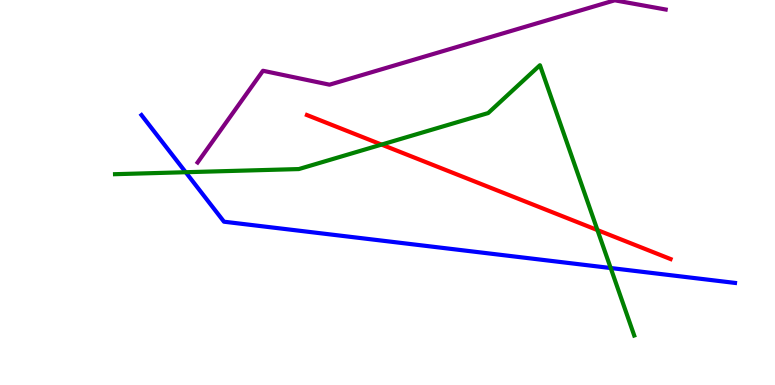[{'lines': ['blue', 'red'], 'intersections': []}, {'lines': ['green', 'red'], 'intersections': [{'x': 4.92, 'y': 6.24}, {'x': 7.71, 'y': 4.02}]}, {'lines': ['purple', 'red'], 'intersections': []}, {'lines': ['blue', 'green'], 'intersections': [{'x': 2.4, 'y': 5.53}, {'x': 7.88, 'y': 3.04}]}, {'lines': ['blue', 'purple'], 'intersections': []}, {'lines': ['green', 'purple'], 'intersections': []}]